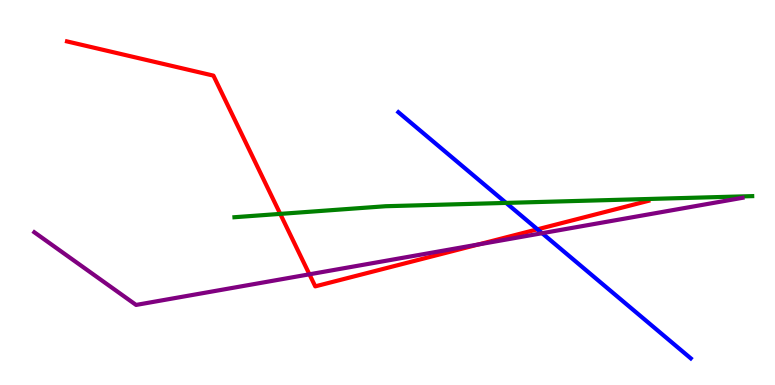[{'lines': ['blue', 'red'], 'intersections': [{'x': 6.94, 'y': 4.04}]}, {'lines': ['green', 'red'], 'intersections': [{'x': 3.62, 'y': 4.44}]}, {'lines': ['purple', 'red'], 'intersections': [{'x': 3.99, 'y': 2.88}, {'x': 6.18, 'y': 3.65}]}, {'lines': ['blue', 'green'], 'intersections': [{'x': 6.53, 'y': 4.73}]}, {'lines': ['blue', 'purple'], 'intersections': [{'x': 6.99, 'y': 3.94}]}, {'lines': ['green', 'purple'], 'intersections': []}]